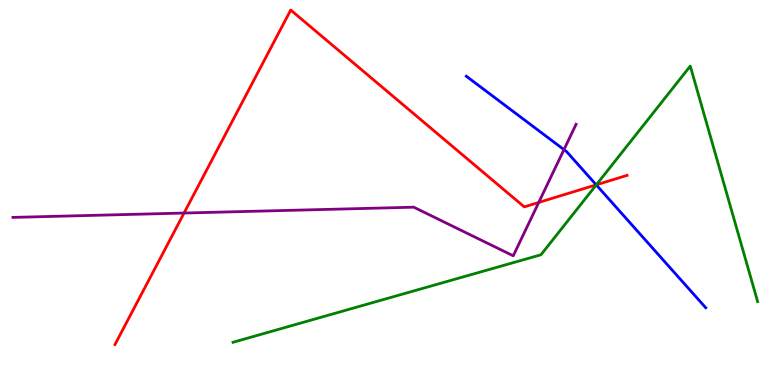[{'lines': ['blue', 'red'], 'intersections': [{'x': 7.69, 'y': 5.2}]}, {'lines': ['green', 'red'], 'intersections': [{'x': 7.69, 'y': 5.2}]}, {'lines': ['purple', 'red'], 'intersections': [{'x': 2.37, 'y': 4.47}, {'x': 6.95, 'y': 4.74}]}, {'lines': ['blue', 'green'], 'intersections': [{'x': 7.69, 'y': 5.2}]}, {'lines': ['blue', 'purple'], 'intersections': [{'x': 7.28, 'y': 6.11}]}, {'lines': ['green', 'purple'], 'intersections': []}]